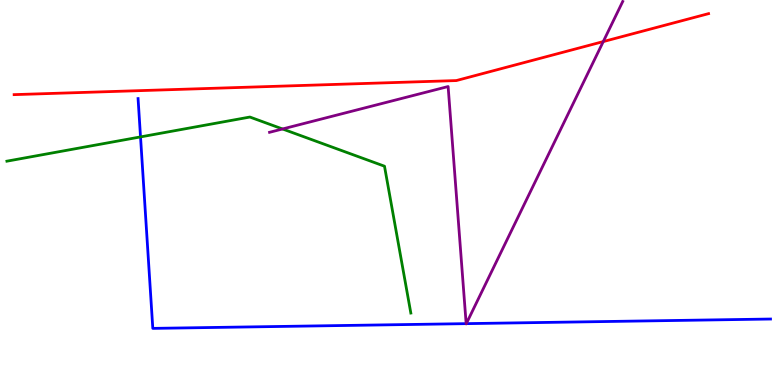[{'lines': ['blue', 'red'], 'intersections': []}, {'lines': ['green', 'red'], 'intersections': []}, {'lines': ['purple', 'red'], 'intersections': [{'x': 7.78, 'y': 8.92}]}, {'lines': ['blue', 'green'], 'intersections': [{'x': 1.81, 'y': 6.44}]}, {'lines': ['blue', 'purple'], 'intersections': [{'x': 6.01, 'y': 1.59}, {'x': 6.02, 'y': 1.59}]}, {'lines': ['green', 'purple'], 'intersections': [{'x': 3.65, 'y': 6.65}]}]